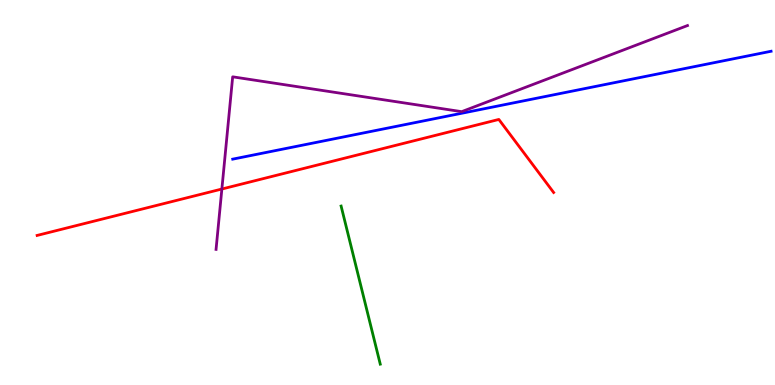[{'lines': ['blue', 'red'], 'intersections': []}, {'lines': ['green', 'red'], 'intersections': []}, {'lines': ['purple', 'red'], 'intersections': [{'x': 2.86, 'y': 5.09}]}, {'lines': ['blue', 'green'], 'intersections': []}, {'lines': ['blue', 'purple'], 'intersections': []}, {'lines': ['green', 'purple'], 'intersections': []}]